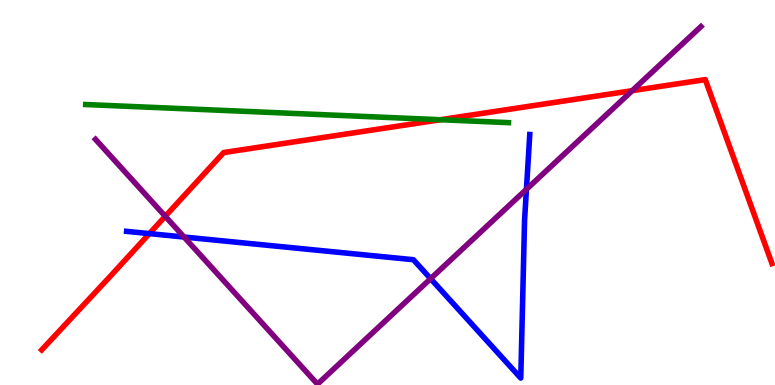[{'lines': ['blue', 'red'], 'intersections': [{'x': 1.93, 'y': 3.93}]}, {'lines': ['green', 'red'], 'intersections': [{'x': 5.68, 'y': 6.89}]}, {'lines': ['purple', 'red'], 'intersections': [{'x': 2.13, 'y': 4.38}, {'x': 8.16, 'y': 7.65}]}, {'lines': ['blue', 'green'], 'intersections': []}, {'lines': ['blue', 'purple'], 'intersections': [{'x': 2.38, 'y': 3.84}, {'x': 5.56, 'y': 2.76}, {'x': 6.79, 'y': 5.08}]}, {'lines': ['green', 'purple'], 'intersections': []}]